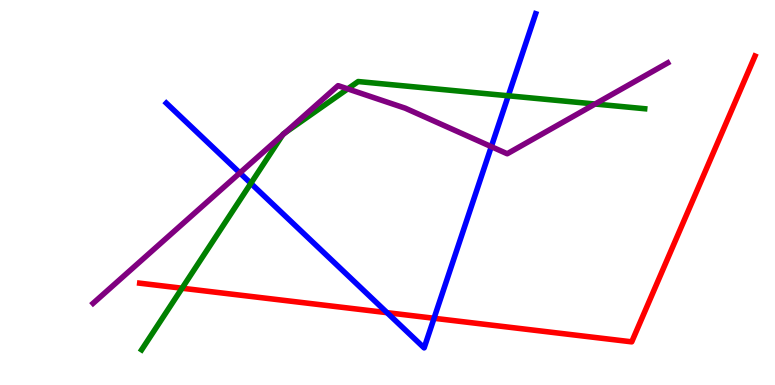[{'lines': ['blue', 'red'], 'intersections': [{'x': 4.99, 'y': 1.88}, {'x': 5.6, 'y': 1.73}]}, {'lines': ['green', 'red'], 'intersections': [{'x': 2.35, 'y': 2.51}]}, {'lines': ['purple', 'red'], 'intersections': []}, {'lines': ['blue', 'green'], 'intersections': [{'x': 3.24, 'y': 5.24}, {'x': 6.56, 'y': 7.51}]}, {'lines': ['blue', 'purple'], 'intersections': [{'x': 3.09, 'y': 5.51}, {'x': 6.34, 'y': 6.19}]}, {'lines': ['green', 'purple'], 'intersections': [{'x': 3.65, 'y': 6.5}, {'x': 3.68, 'y': 6.55}, {'x': 4.49, 'y': 7.69}, {'x': 7.68, 'y': 7.3}]}]